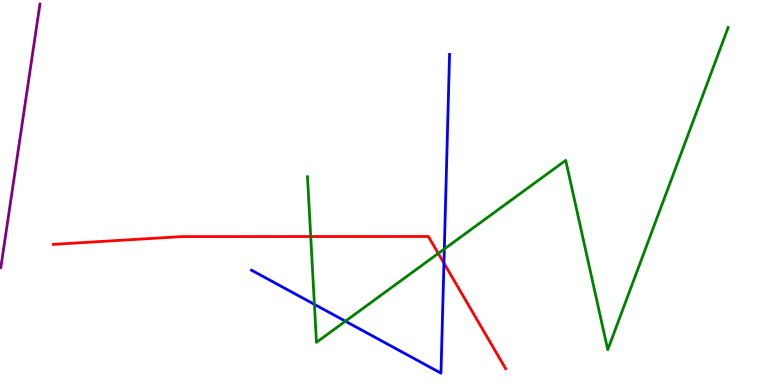[{'lines': ['blue', 'red'], 'intersections': [{'x': 5.73, 'y': 3.17}]}, {'lines': ['green', 'red'], 'intersections': [{'x': 4.01, 'y': 3.86}, {'x': 5.65, 'y': 3.42}]}, {'lines': ['purple', 'red'], 'intersections': []}, {'lines': ['blue', 'green'], 'intersections': [{'x': 4.06, 'y': 2.09}, {'x': 4.46, 'y': 1.66}, {'x': 5.73, 'y': 3.53}]}, {'lines': ['blue', 'purple'], 'intersections': []}, {'lines': ['green', 'purple'], 'intersections': []}]